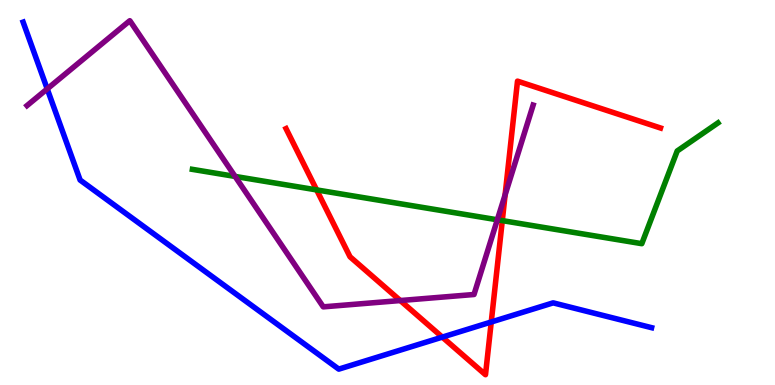[{'lines': ['blue', 'red'], 'intersections': [{'x': 5.71, 'y': 1.24}, {'x': 6.34, 'y': 1.64}]}, {'lines': ['green', 'red'], 'intersections': [{'x': 4.09, 'y': 5.07}, {'x': 6.48, 'y': 4.27}]}, {'lines': ['purple', 'red'], 'intersections': [{'x': 5.17, 'y': 2.19}, {'x': 6.52, 'y': 4.94}]}, {'lines': ['blue', 'green'], 'intersections': []}, {'lines': ['blue', 'purple'], 'intersections': [{'x': 0.609, 'y': 7.69}]}, {'lines': ['green', 'purple'], 'intersections': [{'x': 3.03, 'y': 5.42}, {'x': 6.42, 'y': 4.29}]}]